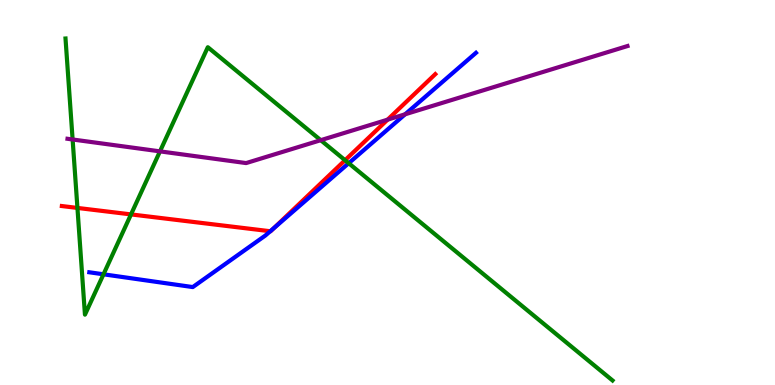[{'lines': ['blue', 'red'], 'intersections': [{'x': 3.49, 'y': 3.99}, {'x': 3.53, 'y': 4.07}]}, {'lines': ['green', 'red'], 'intersections': [{'x': 0.999, 'y': 4.6}, {'x': 1.69, 'y': 4.43}, {'x': 4.45, 'y': 5.84}]}, {'lines': ['purple', 'red'], 'intersections': [{'x': 5.0, 'y': 6.89}]}, {'lines': ['blue', 'green'], 'intersections': [{'x': 1.34, 'y': 2.88}, {'x': 4.5, 'y': 5.76}]}, {'lines': ['blue', 'purple'], 'intersections': [{'x': 5.23, 'y': 7.03}]}, {'lines': ['green', 'purple'], 'intersections': [{'x': 0.937, 'y': 6.38}, {'x': 2.06, 'y': 6.07}, {'x': 4.14, 'y': 6.36}]}]